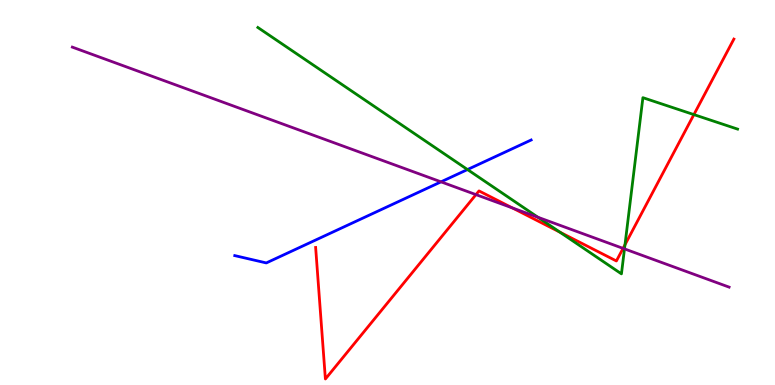[{'lines': ['blue', 'red'], 'intersections': []}, {'lines': ['green', 'red'], 'intersections': [{'x': 7.22, 'y': 3.97}, {'x': 8.06, 'y': 3.64}, {'x': 8.95, 'y': 7.02}]}, {'lines': ['purple', 'red'], 'intersections': [{'x': 6.14, 'y': 4.94}, {'x': 6.61, 'y': 4.6}, {'x': 8.04, 'y': 3.55}]}, {'lines': ['blue', 'green'], 'intersections': [{'x': 6.03, 'y': 5.6}]}, {'lines': ['blue', 'purple'], 'intersections': [{'x': 5.69, 'y': 5.28}]}, {'lines': ['green', 'purple'], 'intersections': [{'x': 6.94, 'y': 4.36}, {'x': 8.06, 'y': 3.54}]}]